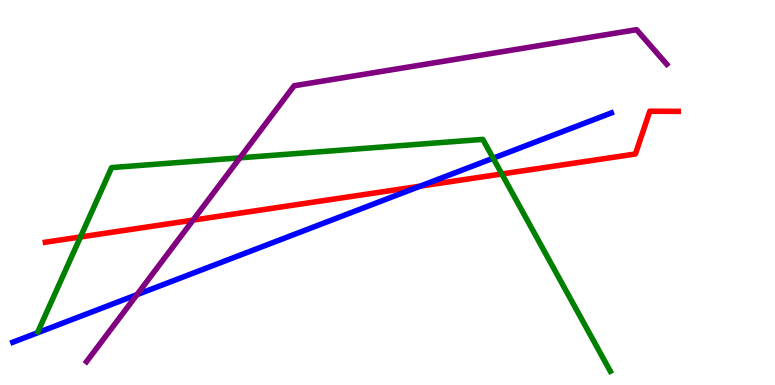[{'lines': ['blue', 'red'], 'intersections': [{'x': 5.42, 'y': 5.16}]}, {'lines': ['green', 'red'], 'intersections': [{'x': 1.04, 'y': 3.84}, {'x': 6.48, 'y': 5.48}]}, {'lines': ['purple', 'red'], 'intersections': [{'x': 2.49, 'y': 4.28}]}, {'lines': ['blue', 'green'], 'intersections': [{'x': 6.36, 'y': 5.89}]}, {'lines': ['blue', 'purple'], 'intersections': [{'x': 1.77, 'y': 2.35}]}, {'lines': ['green', 'purple'], 'intersections': [{'x': 3.1, 'y': 5.9}]}]